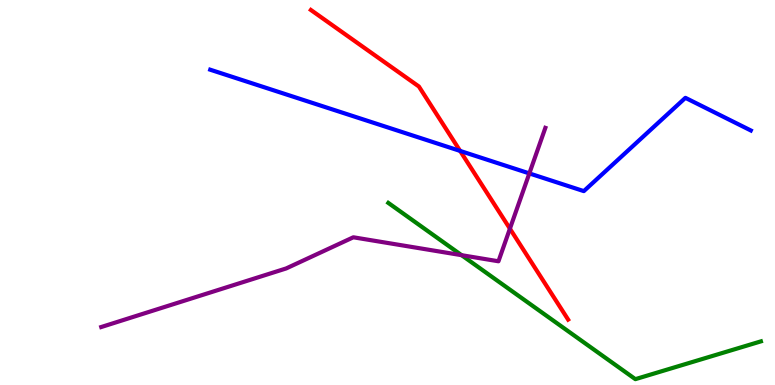[{'lines': ['blue', 'red'], 'intersections': [{'x': 5.94, 'y': 6.08}]}, {'lines': ['green', 'red'], 'intersections': []}, {'lines': ['purple', 'red'], 'intersections': [{'x': 6.58, 'y': 4.06}]}, {'lines': ['blue', 'green'], 'intersections': []}, {'lines': ['blue', 'purple'], 'intersections': [{'x': 6.83, 'y': 5.5}]}, {'lines': ['green', 'purple'], 'intersections': [{'x': 5.96, 'y': 3.37}]}]